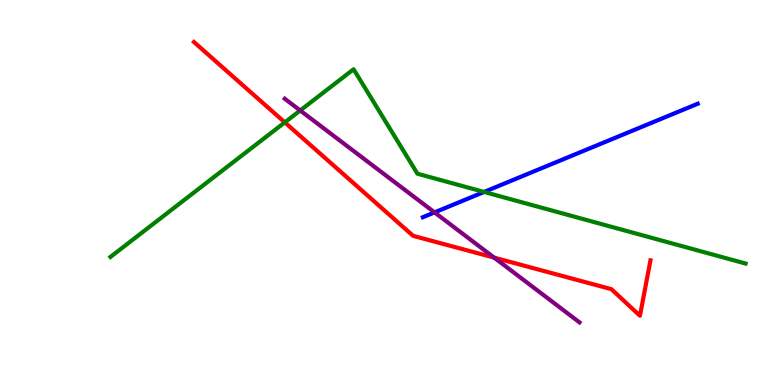[{'lines': ['blue', 'red'], 'intersections': []}, {'lines': ['green', 'red'], 'intersections': [{'x': 3.67, 'y': 6.82}]}, {'lines': ['purple', 'red'], 'intersections': [{'x': 6.38, 'y': 3.31}]}, {'lines': ['blue', 'green'], 'intersections': [{'x': 6.25, 'y': 5.01}]}, {'lines': ['blue', 'purple'], 'intersections': [{'x': 5.61, 'y': 4.48}]}, {'lines': ['green', 'purple'], 'intersections': [{'x': 3.87, 'y': 7.13}]}]